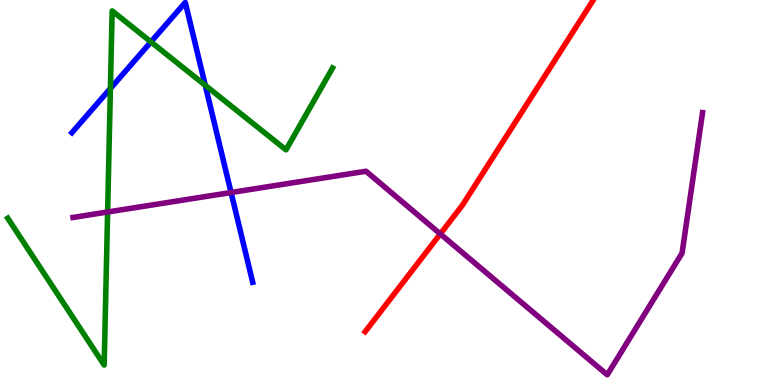[{'lines': ['blue', 'red'], 'intersections': []}, {'lines': ['green', 'red'], 'intersections': []}, {'lines': ['purple', 'red'], 'intersections': [{'x': 5.68, 'y': 3.92}]}, {'lines': ['blue', 'green'], 'intersections': [{'x': 1.42, 'y': 7.7}, {'x': 1.95, 'y': 8.91}, {'x': 2.65, 'y': 7.78}]}, {'lines': ['blue', 'purple'], 'intersections': [{'x': 2.98, 'y': 5.0}]}, {'lines': ['green', 'purple'], 'intersections': [{'x': 1.39, 'y': 4.49}]}]